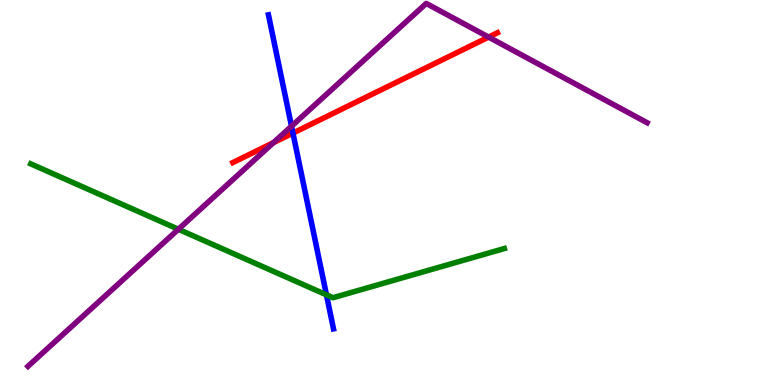[{'lines': ['blue', 'red'], 'intersections': [{'x': 3.78, 'y': 6.54}]}, {'lines': ['green', 'red'], 'intersections': []}, {'lines': ['purple', 'red'], 'intersections': [{'x': 3.53, 'y': 6.29}, {'x': 6.3, 'y': 9.04}]}, {'lines': ['blue', 'green'], 'intersections': [{'x': 4.21, 'y': 2.34}]}, {'lines': ['blue', 'purple'], 'intersections': [{'x': 3.76, 'y': 6.72}]}, {'lines': ['green', 'purple'], 'intersections': [{'x': 2.3, 'y': 4.05}]}]